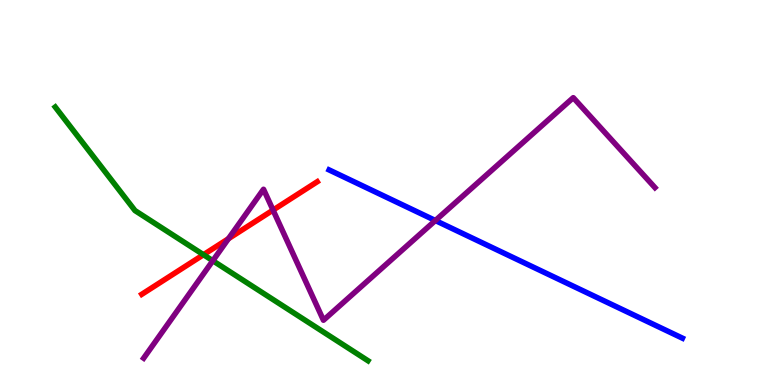[{'lines': ['blue', 'red'], 'intersections': []}, {'lines': ['green', 'red'], 'intersections': [{'x': 2.63, 'y': 3.38}]}, {'lines': ['purple', 'red'], 'intersections': [{'x': 2.95, 'y': 3.8}, {'x': 3.52, 'y': 4.54}]}, {'lines': ['blue', 'green'], 'intersections': []}, {'lines': ['blue', 'purple'], 'intersections': [{'x': 5.62, 'y': 4.27}]}, {'lines': ['green', 'purple'], 'intersections': [{'x': 2.75, 'y': 3.23}]}]